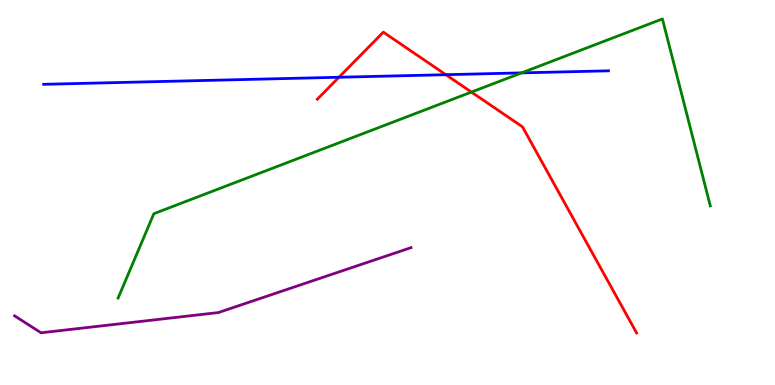[{'lines': ['blue', 'red'], 'intersections': [{'x': 4.37, 'y': 7.99}, {'x': 5.75, 'y': 8.06}]}, {'lines': ['green', 'red'], 'intersections': [{'x': 6.08, 'y': 7.61}]}, {'lines': ['purple', 'red'], 'intersections': []}, {'lines': ['blue', 'green'], 'intersections': [{'x': 6.73, 'y': 8.11}]}, {'lines': ['blue', 'purple'], 'intersections': []}, {'lines': ['green', 'purple'], 'intersections': []}]